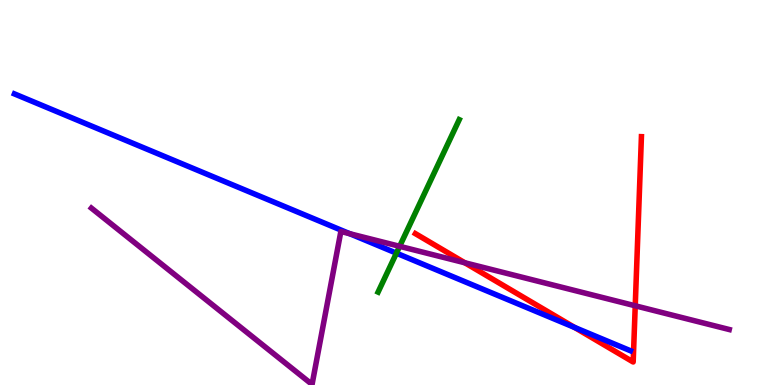[{'lines': ['blue', 'red'], 'intersections': [{'x': 7.41, 'y': 1.5}]}, {'lines': ['green', 'red'], 'intersections': []}, {'lines': ['purple', 'red'], 'intersections': [{'x': 6.0, 'y': 3.18}, {'x': 8.2, 'y': 2.06}]}, {'lines': ['blue', 'green'], 'intersections': [{'x': 5.11, 'y': 3.42}]}, {'lines': ['blue', 'purple'], 'intersections': [{'x': 4.51, 'y': 3.93}]}, {'lines': ['green', 'purple'], 'intersections': [{'x': 5.16, 'y': 3.6}]}]